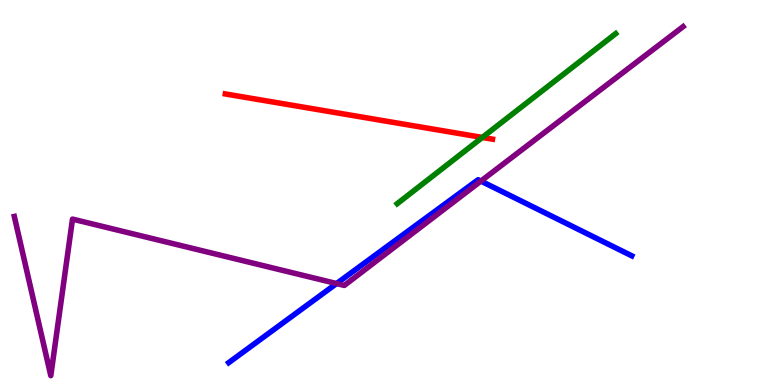[{'lines': ['blue', 'red'], 'intersections': []}, {'lines': ['green', 'red'], 'intersections': [{'x': 6.22, 'y': 6.43}]}, {'lines': ['purple', 'red'], 'intersections': []}, {'lines': ['blue', 'green'], 'intersections': []}, {'lines': ['blue', 'purple'], 'intersections': [{'x': 4.34, 'y': 2.64}, {'x': 6.21, 'y': 5.3}]}, {'lines': ['green', 'purple'], 'intersections': []}]